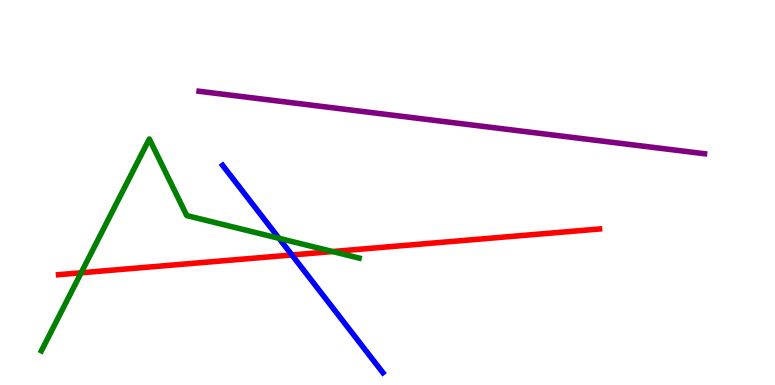[{'lines': ['blue', 'red'], 'intersections': [{'x': 3.77, 'y': 3.38}]}, {'lines': ['green', 'red'], 'intersections': [{'x': 1.05, 'y': 2.91}, {'x': 4.29, 'y': 3.47}]}, {'lines': ['purple', 'red'], 'intersections': []}, {'lines': ['blue', 'green'], 'intersections': [{'x': 3.6, 'y': 3.81}]}, {'lines': ['blue', 'purple'], 'intersections': []}, {'lines': ['green', 'purple'], 'intersections': []}]